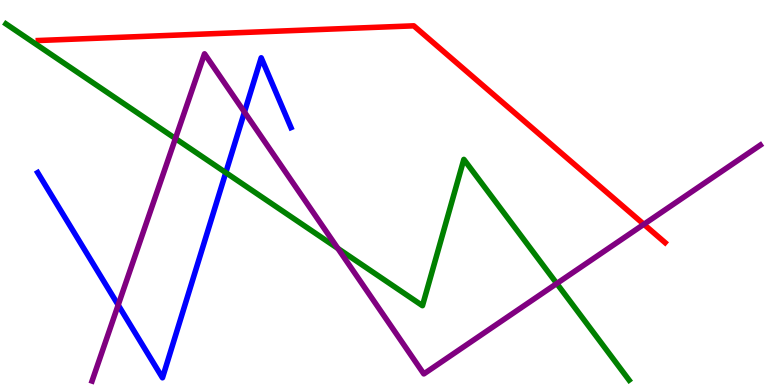[{'lines': ['blue', 'red'], 'intersections': []}, {'lines': ['green', 'red'], 'intersections': []}, {'lines': ['purple', 'red'], 'intersections': [{'x': 8.31, 'y': 4.17}]}, {'lines': ['blue', 'green'], 'intersections': [{'x': 2.91, 'y': 5.52}]}, {'lines': ['blue', 'purple'], 'intersections': [{'x': 1.53, 'y': 2.08}, {'x': 3.15, 'y': 7.09}]}, {'lines': ['green', 'purple'], 'intersections': [{'x': 2.26, 'y': 6.4}, {'x': 4.36, 'y': 3.55}, {'x': 7.18, 'y': 2.64}]}]